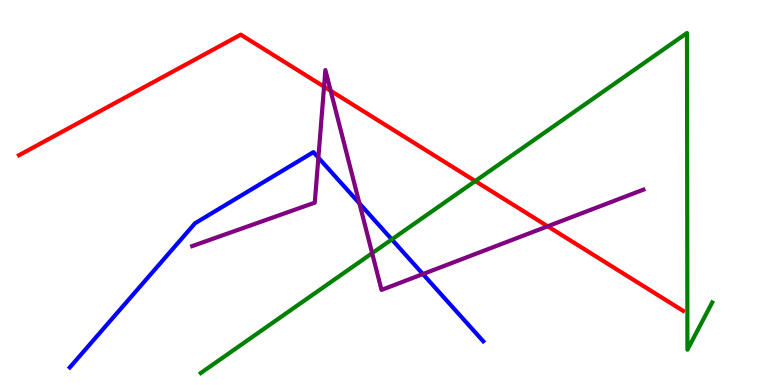[{'lines': ['blue', 'red'], 'intersections': []}, {'lines': ['green', 'red'], 'intersections': [{'x': 6.13, 'y': 5.3}]}, {'lines': ['purple', 'red'], 'intersections': [{'x': 4.18, 'y': 7.75}, {'x': 4.27, 'y': 7.64}, {'x': 7.07, 'y': 4.12}]}, {'lines': ['blue', 'green'], 'intersections': [{'x': 5.06, 'y': 3.78}]}, {'lines': ['blue', 'purple'], 'intersections': [{'x': 4.11, 'y': 5.91}, {'x': 4.64, 'y': 4.72}, {'x': 5.46, 'y': 2.88}]}, {'lines': ['green', 'purple'], 'intersections': [{'x': 4.8, 'y': 3.42}]}]